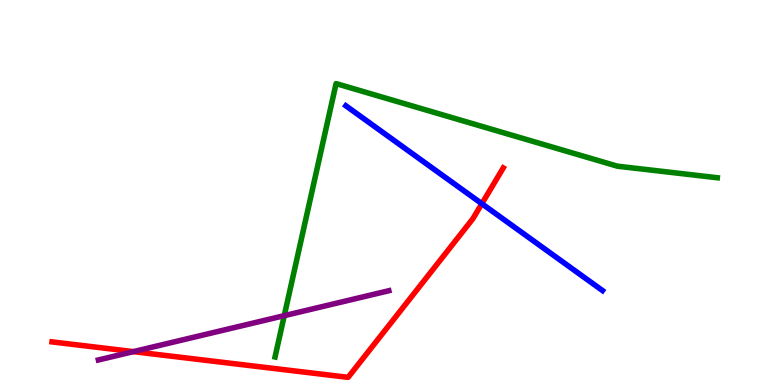[{'lines': ['blue', 'red'], 'intersections': [{'x': 6.22, 'y': 4.71}]}, {'lines': ['green', 'red'], 'intersections': []}, {'lines': ['purple', 'red'], 'intersections': [{'x': 1.72, 'y': 0.867}]}, {'lines': ['blue', 'green'], 'intersections': []}, {'lines': ['blue', 'purple'], 'intersections': []}, {'lines': ['green', 'purple'], 'intersections': [{'x': 3.67, 'y': 1.8}]}]